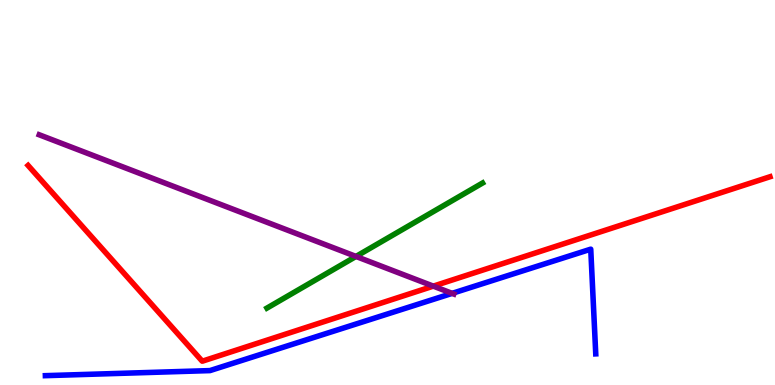[{'lines': ['blue', 'red'], 'intersections': []}, {'lines': ['green', 'red'], 'intersections': []}, {'lines': ['purple', 'red'], 'intersections': [{'x': 5.59, 'y': 2.57}]}, {'lines': ['blue', 'green'], 'intersections': []}, {'lines': ['blue', 'purple'], 'intersections': [{'x': 5.83, 'y': 2.38}]}, {'lines': ['green', 'purple'], 'intersections': [{'x': 4.59, 'y': 3.34}]}]